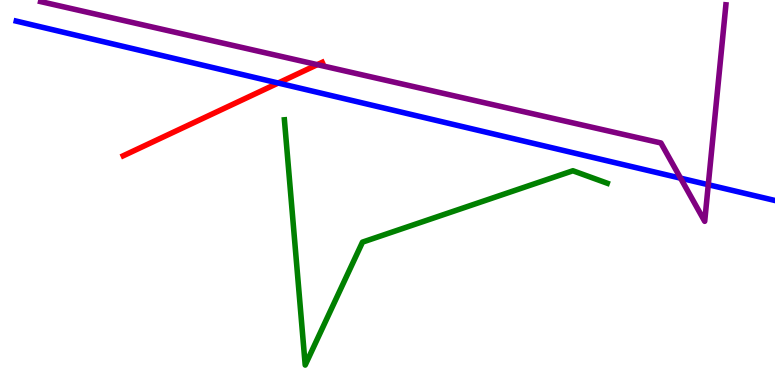[{'lines': ['blue', 'red'], 'intersections': [{'x': 3.59, 'y': 7.84}]}, {'lines': ['green', 'red'], 'intersections': []}, {'lines': ['purple', 'red'], 'intersections': [{'x': 4.09, 'y': 8.32}]}, {'lines': ['blue', 'green'], 'intersections': []}, {'lines': ['blue', 'purple'], 'intersections': [{'x': 8.78, 'y': 5.37}, {'x': 9.14, 'y': 5.2}]}, {'lines': ['green', 'purple'], 'intersections': []}]